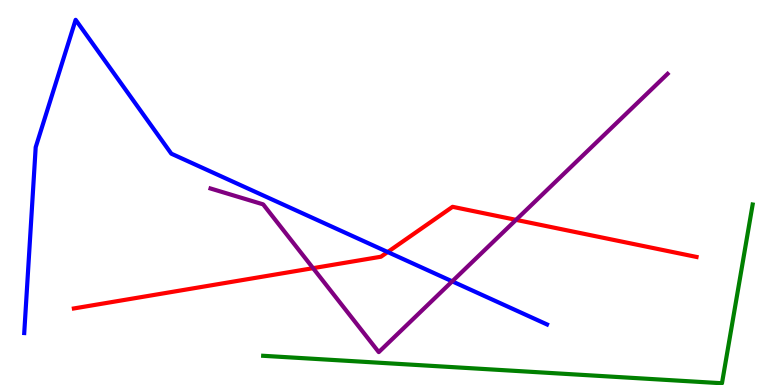[{'lines': ['blue', 'red'], 'intersections': [{'x': 5.0, 'y': 3.45}]}, {'lines': ['green', 'red'], 'intersections': []}, {'lines': ['purple', 'red'], 'intersections': [{'x': 4.04, 'y': 3.03}, {'x': 6.66, 'y': 4.29}]}, {'lines': ['blue', 'green'], 'intersections': []}, {'lines': ['blue', 'purple'], 'intersections': [{'x': 5.83, 'y': 2.69}]}, {'lines': ['green', 'purple'], 'intersections': []}]